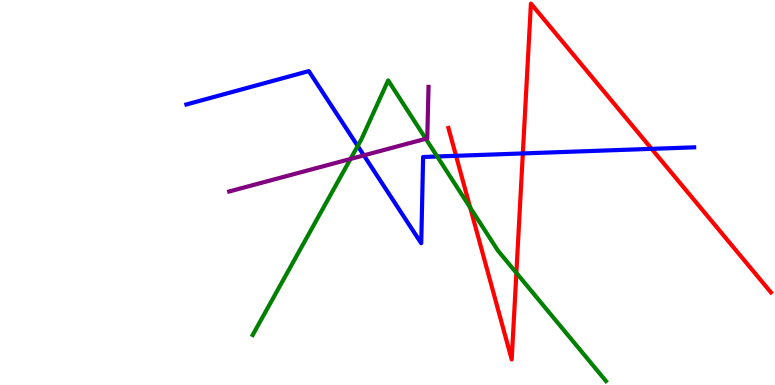[{'lines': ['blue', 'red'], 'intersections': [{'x': 5.88, 'y': 5.95}, {'x': 6.75, 'y': 6.01}, {'x': 8.41, 'y': 6.13}]}, {'lines': ['green', 'red'], 'intersections': [{'x': 6.07, 'y': 4.61}, {'x': 6.66, 'y': 2.91}]}, {'lines': ['purple', 'red'], 'intersections': []}, {'lines': ['blue', 'green'], 'intersections': [{'x': 4.62, 'y': 6.21}, {'x': 5.64, 'y': 5.94}]}, {'lines': ['blue', 'purple'], 'intersections': [{'x': 4.69, 'y': 5.96}]}, {'lines': ['green', 'purple'], 'intersections': [{'x': 4.52, 'y': 5.87}, {'x': 5.49, 'y': 6.4}]}]